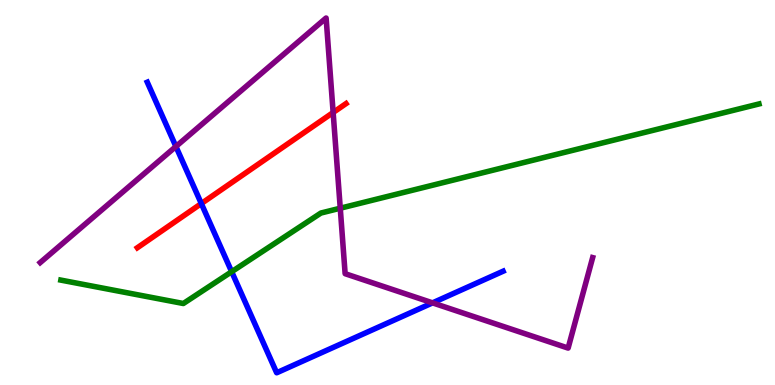[{'lines': ['blue', 'red'], 'intersections': [{'x': 2.6, 'y': 4.71}]}, {'lines': ['green', 'red'], 'intersections': []}, {'lines': ['purple', 'red'], 'intersections': [{'x': 4.3, 'y': 7.08}]}, {'lines': ['blue', 'green'], 'intersections': [{'x': 2.99, 'y': 2.94}]}, {'lines': ['blue', 'purple'], 'intersections': [{'x': 2.27, 'y': 6.19}, {'x': 5.58, 'y': 2.13}]}, {'lines': ['green', 'purple'], 'intersections': [{'x': 4.39, 'y': 4.59}]}]